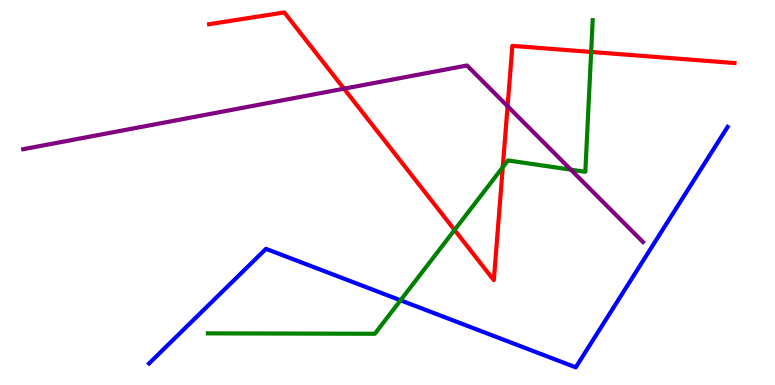[{'lines': ['blue', 'red'], 'intersections': []}, {'lines': ['green', 'red'], 'intersections': [{'x': 5.87, 'y': 4.03}, {'x': 6.49, 'y': 5.66}, {'x': 7.63, 'y': 8.65}]}, {'lines': ['purple', 'red'], 'intersections': [{'x': 4.44, 'y': 7.7}, {'x': 6.55, 'y': 7.24}]}, {'lines': ['blue', 'green'], 'intersections': [{'x': 5.17, 'y': 2.2}]}, {'lines': ['blue', 'purple'], 'intersections': []}, {'lines': ['green', 'purple'], 'intersections': [{'x': 7.37, 'y': 5.59}]}]